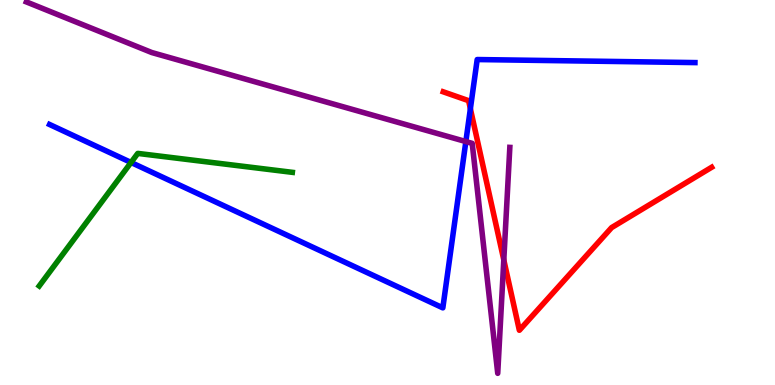[{'lines': ['blue', 'red'], 'intersections': [{'x': 6.07, 'y': 7.17}]}, {'lines': ['green', 'red'], 'intersections': []}, {'lines': ['purple', 'red'], 'intersections': [{'x': 6.5, 'y': 3.25}]}, {'lines': ['blue', 'green'], 'intersections': [{'x': 1.69, 'y': 5.78}]}, {'lines': ['blue', 'purple'], 'intersections': [{'x': 6.01, 'y': 6.32}]}, {'lines': ['green', 'purple'], 'intersections': []}]